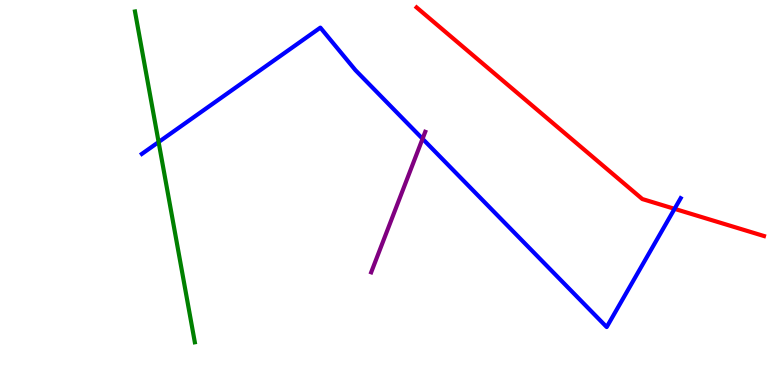[{'lines': ['blue', 'red'], 'intersections': [{'x': 8.7, 'y': 4.58}]}, {'lines': ['green', 'red'], 'intersections': []}, {'lines': ['purple', 'red'], 'intersections': []}, {'lines': ['blue', 'green'], 'intersections': [{'x': 2.05, 'y': 6.31}]}, {'lines': ['blue', 'purple'], 'intersections': [{'x': 5.45, 'y': 6.4}]}, {'lines': ['green', 'purple'], 'intersections': []}]